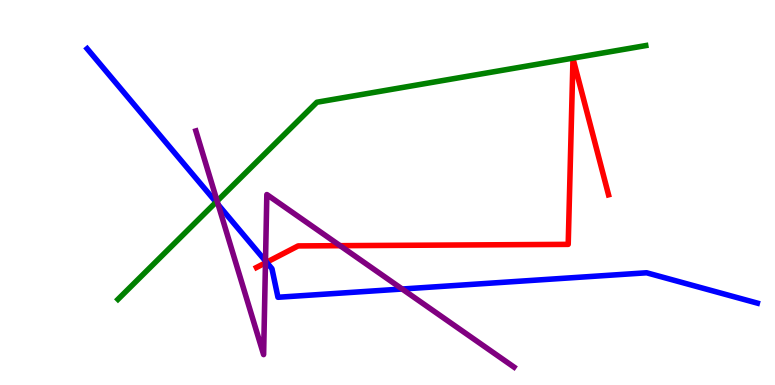[{'lines': ['blue', 'red'], 'intersections': [{'x': 3.44, 'y': 3.19}]}, {'lines': ['green', 'red'], 'intersections': []}, {'lines': ['purple', 'red'], 'intersections': [{'x': 3.43, 'y': 3.17}, {'x': 4.39, 'y': 3.62}]}, {'lines': ['blue', 'green'], 'intersections': [{'x': 2.79, 'y': 4.75}]}, {'lines': ['blue', 'purple'], 'intersections': [{'x': 2.82, 'y': 4.68}, {'x': 3.43, 'y': 3.22}, {'x': 5.19, 'y': 2.49}]}, {'lines': ['green', 'purple'], 'intersections': [{'x': 2.8, 'y': 4.78}]}]